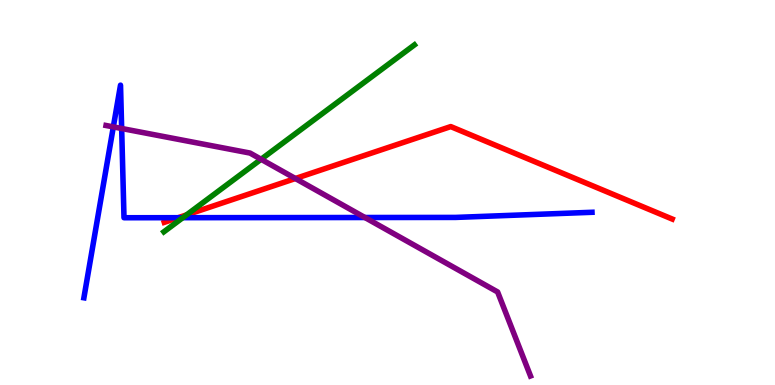[{'lines': ['blue', 'red'], 'intersections': [{'x': 2.3, 'y': 4.35}]}, {'lines': ['green', 'red'], 'intersections': [{'x': 2.41, 'y': 4.42}]}, {'lines': ['purple', 'red'], 'intersections': [{'x': 3.81, 'y': 5.36}]}, {'lines': ['blue', 'green'], 'intersections': [{'x': 2.36, 'y': 4.35}]}, {'lines': ['blue', 'purple'], 'intersections': [{'x': 1.46, 'y': 6.7}, {'x': 1.57, 'y': 6.66}, {'x': 4.71, 'y': 4.35}]}, {'lines': ['green', 'purple'], 'intersections': [{'x': 3.37, 'y': 5.86}]}]